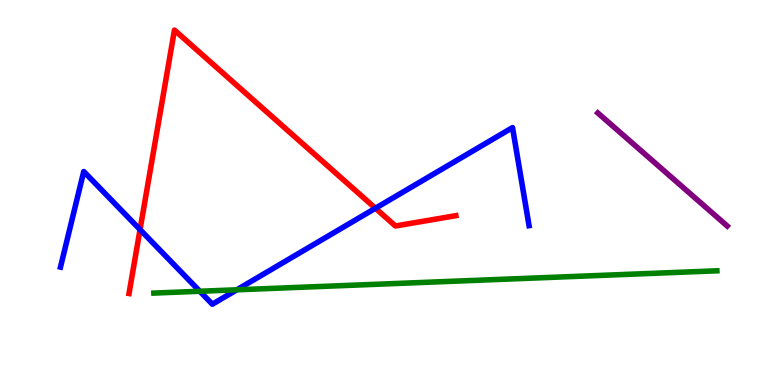[{'lines': ['blue', 'red'], 'intersections': [{'x': 1.81, 'y': 4.04}, {'x': 4.84, 'y': 4.59}]}, {'lines': ['green', 'red'], 'intersections': []}, {'lines': ['purple', 'red'], 'intersections': []}, {'lines': ['blue', 'green'], 'intersections': [{'x': 2.58, 'y': 2.43}, {'x': 3.06, 'y': 2.47}]}, {'lines': ['blue', 'purple'], 'intersections': []}, {'lines': ['green', 'purple'], 'intersections': []}]